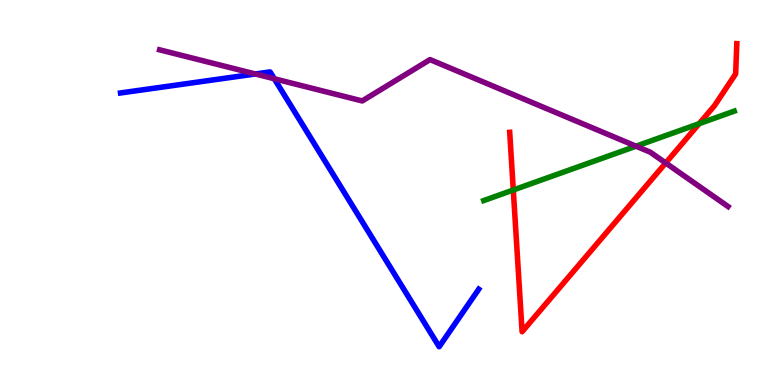[{'lines': ['blue', 'red'], 'intersections': []}, {'lines': ['green', 'red'], 'intersections': [{'x': 6.62, 'y': 5.06}, {'x': 9.02, 'y': 6.79}]}, {'lines': ['purple', 'red'], 'intersections': [{'x': 8.59, 'y': 5.77}]}, {'lines': ['blue', 'green'], 'intersections': []}, {'lines': ['blue', 'purple'], 'intersections': [{'x': 3.29, 'y': 8.08}, {'x': 3.54, 'y': 7.95}]}, {'lines': ['green', 'purple'], 'intersections': [{'x': 8.21, 'y': 6.2}]}]